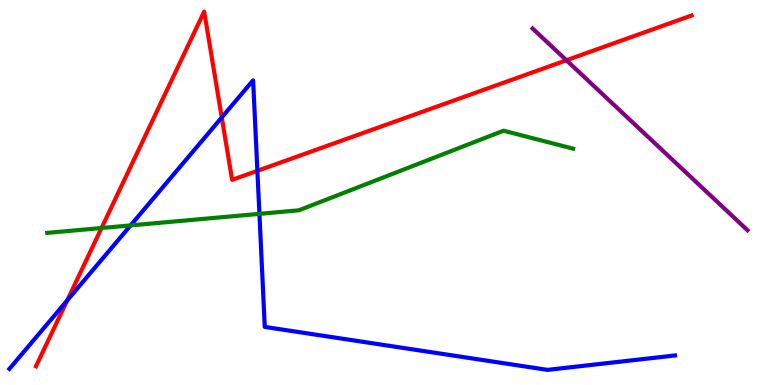[{'lines': ['blue', 'red'], 'intersections': [{'x': 0.867, 'y': 2.2}, {'x': 2.86, 'y': 6.95}, {'x': 3.32, 'y': 5.56}]}, {'lines': ['green', 'red'], 'intersections': [{'x': 1.31, 'y': 4.08}]}, {'lines': ['purple', 'red'], 'intersections': [{'x': 7.31, 'y': 8.44}]}, {'lines': ['blue', 'green'], 'intersections': [{'x': 1.68, 'y': 4.15}, {'x': 3.35, 'y': 4.45}]}, {'lines': ['blue', 'purple'], 'intersections': []}, {'lines': ['green', 'purple'], 'intersections': []}]